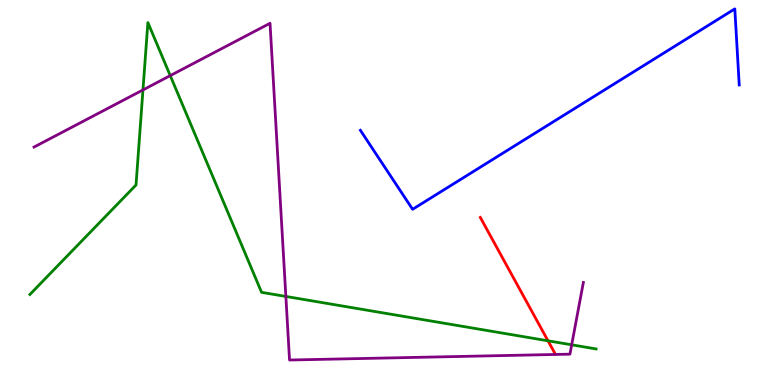[{'lines': ['blue', 'red'], 'intersections': []}, {'lines': ['green', 'red'], 'intersections': [{'x': 7.07, 'y': 1.15}]}, {'lines': ['purple', 'red'], 'intersections': []}, {'lines': ['blue', 'green'], 'intersections': []}, {'lines': ['blue', 'purple'], 'intersections': []}, {'lines': ['green', 'purple'], 'intersections': [{'x': 1.84, 'y': 7.66}, {'x': 2.2, 'y': 8.04}, {'x': 3.69, 'y': 2.3}, {'x': 7.38, 'y': 1.04}]}]